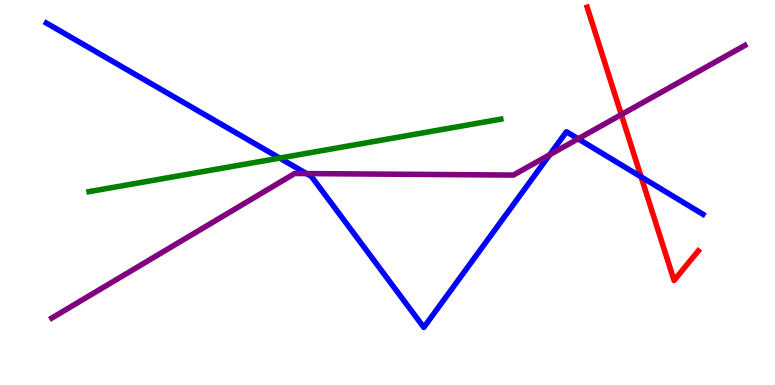[{'lines': ['blue', 'red'], 'intersections': [{'x': 8.27, 'y': 5.41}]}, {'lines': ['green', 'red'], 'intersections': []}, {'lines': ['purple', 'red'], 'intersections': [{'x': 8.02, 'y': 7.02}]}, {'lines': ['blue', 'green'], 'intersections': [{'x': 3.61, 'y': 5.89}]}, {'lines': ['blue', 'purple'], 'intersections': [{'x': 3.95, 'y': 5.49}, {'x': 7.09, 'y': 5.98}, {'x': 7.46, 'y': 6.39}]}, {'lines': ['green', 'purple'], 'intersections': []}]